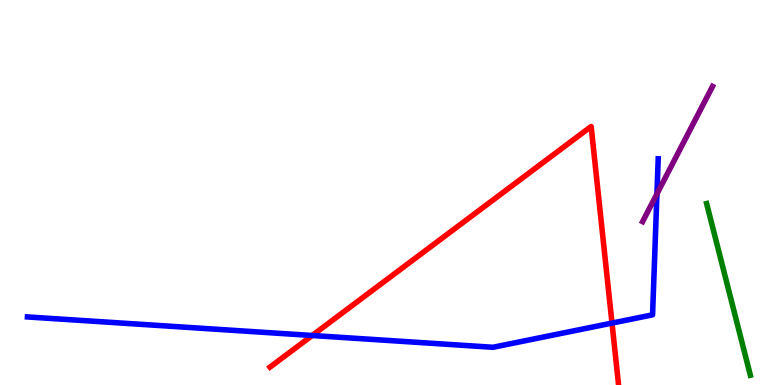[{'lines': ['blue', 'red'], 'intersections': [{'x': 4.03, 'y': 1.29}, {'x': 7.9, 'y': 1.61}]}, {'lines': ['green', 'red'], 'intersections': []}, {'lines': ['purple', 'red'], 'intersections': []}, {'lines': ['blue', 'green'], 'intersections': []}, {'lines': ['blue', 'purple'], 'intersections': [{'x': 8.48, 'y': 4.96}]}, {'lines': ['green', 'purple'], 'intersections': []}]